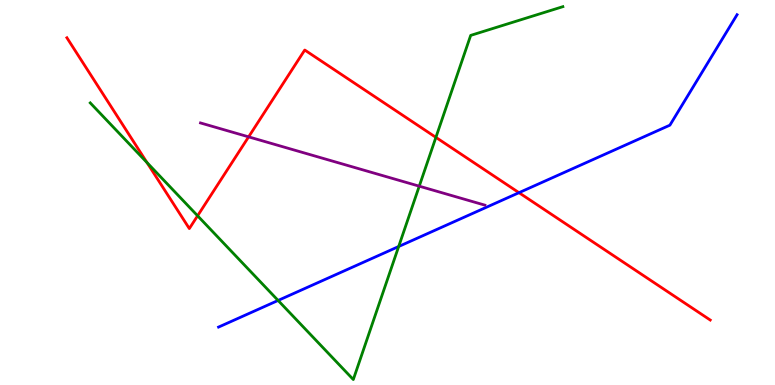[{'lines': ['blue', 'red'], 'intersections': [{'x': 6.7, 'y': 5.0}]}, {'lines': ['green', 'red'], 'intersections': [{'x': 1.9, 'y': 5.78}, {'x': 2.55, 'y': 4.4}, {'x': 5.62, 'y': 6.43}]}, {'lines': ['purple', 'red'], 'intersections': [{'x': 3.21, 'y': 6.45}]}, {'lines': ['blue', 'green'], 'intersections': [{'x': 3.59, 'y': 2.2}, {'x': 5.14, 'y': 3.6}]}, {'lines': ['blue', 'purple'], 'intersections': []}, {'lines': ['green', 'purple'], 'intersections': [{'x': 5.41, 'y': 5.16}]}]